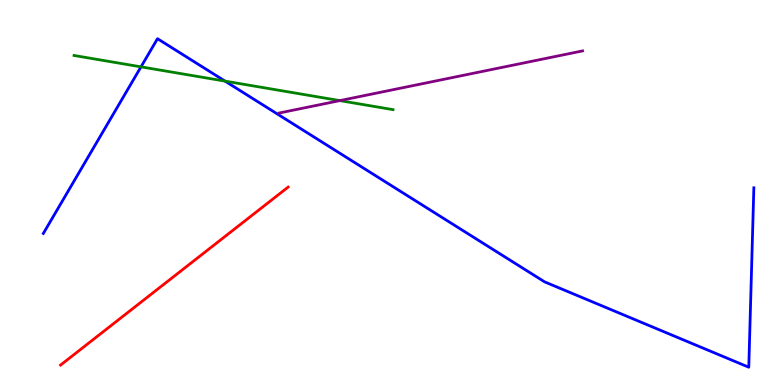[{'lines': ['blue', 'red'], 'intersections': []}, {'lines': ['green', 'red'], 'intersections': []}, {'lines': ['purple', 'red'], 'intersections': []}, {'lines': ['blue', 'green'], 'intersections': [{'x': 1.82, 'y': 8.26}, {'x': 2.9, 'y': 7.89}]}, {'lines': ['blue', 'purple'], 'intersections': []}, {'lines': ['green', 'purple'], 'intersections': [{'x': 4.38, 'y': 7.39}]}]